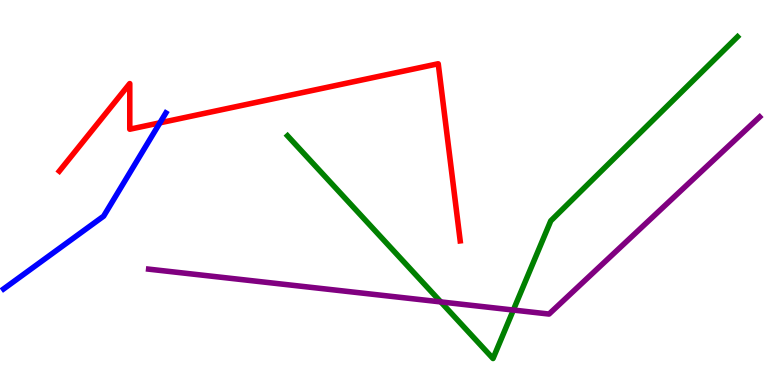[{'lines': ['blue', 'red'], 'intersections': [{'x': 2.06, 'y': 6.81}]}, {'lines': ['green', 'red'], 'intersections': []}, {'lines': ['purple', 'red'], 'intersections': []}, {'lines': ['blue', 'green'], 'intersections': []}, {'lines': ['blue', 'purple'], 'intersections': []}, {'lines': ['green', 'purple'], 'intersections': [{'x': 5.69, 'y': 2.16}, {'x': 6.62, 'y': 1.95}]}]